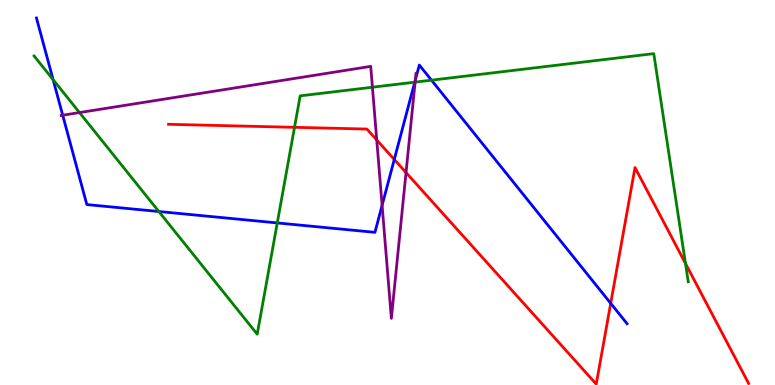[{'lines': ['blue', 'red'], 'intersections': [{'x': 5.09, 'y': 5.86}, {'x': 7.88, 'y': 2.12}]}, {'lines': ['green', 'red'], 'intersections': [{'x': 3.8, 'y': 6.69}, {'x': 8.84, 'y': 3.16}]}, {'lines': ['purple', 'red'], 'intersections': [{'x': 4.86, 'y': 6.36}, {'x': 5.24, 'y': 5.52}]}, {'lines': ['blue', 'green'], 'intersections': [{'x': 0.685, 'y': 7.93}, {'x': 2.05, 'y': 4.51}, {'x': 3.58, 'y': 4.21}, {'x': 5.35, 'y': 7.87}, {'x': 5.57, 'y': 7.92}]}, {'lines': ['blue', 'purple'], 'intersections': [{'x': 0.809, 'y': 7.01}, {'x': 4.93, 'y': 4.67}, {'x': 5.36, 'y': 7.92}]}, {'lines': ['green', 'purple'], 'intersections': [{'x': 1.03, 'y': 7.08}, {'x': 4.81, 'y': 7.73}, {'x': 5.36, 'y': 7.87}]}]